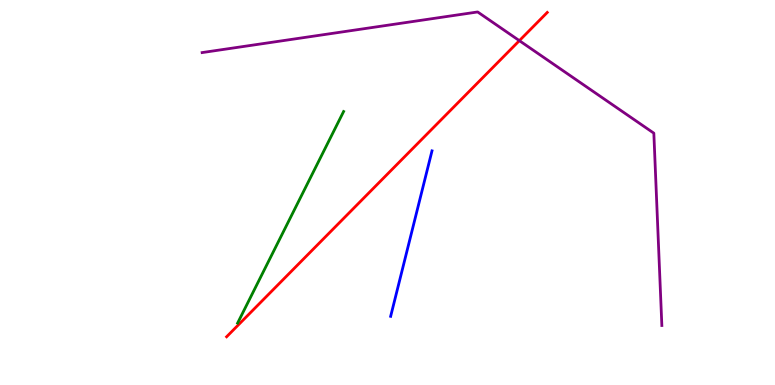[{'lines': ['blue', 'red'], 'intersections': []}, {'lines': ['green', 'red'], 'intersections': []}, {'lines': ['purple', 'red'], 'intersections': [{'x': 6.7, 'y': 8.94}]}, {'lines': ['blue', 'green'], 'intersections': []}, {'lines': ['blue', 'purple'], 'intersections': []}, {'lines': ['green', 'purple'], 'intersections': []}]